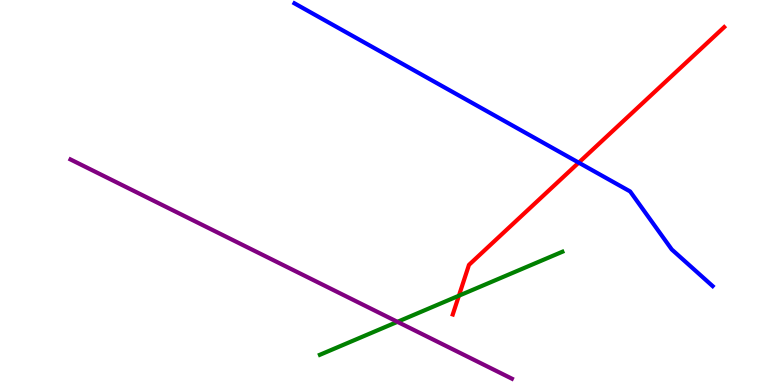[{'lines': ['blue', 'red'], 'intersections': [{'x': 7.47, 'y': 5.78}]}, {'lines': ['green', 'red'], 'intersections': [{'x': 5.92, 'y': 2.32}]}, {'lines': ['purple', 'red'], 'intersections': []}, {'lines': ['blue', 'green'], 'intersections': []}, {'lines': ['blue', 'purple'], 'intersections': []}, {'lines': ['green', 'purple'], 'intersections': [{'x': 5.13, 'y': 1.64}]}]